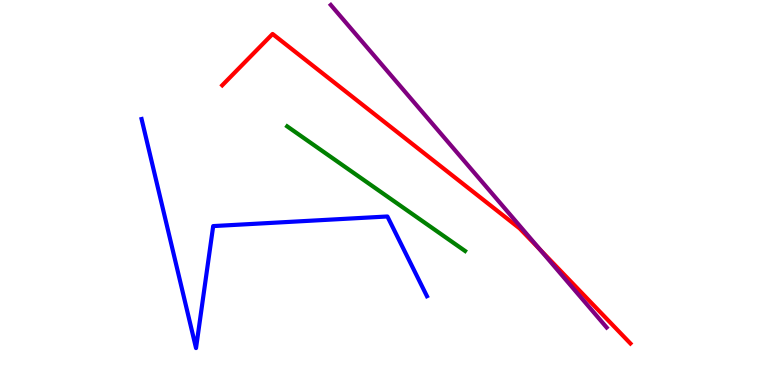[{'lines': ['blue', 'red'], 'intersections': []}, {'lines': ['green', 'red'], 'intersections': []}, {'lines': ['purple', 'red'], 'intersections': [{'x': 6.97, 'y': 3.52}]}, {'lines': ['blue', 'green'], 'intersections': []}, {'lines': ['blue', 'purple'], 'intersections': []}, {'lines': ['green', 'purple'], 'intersections': []}]